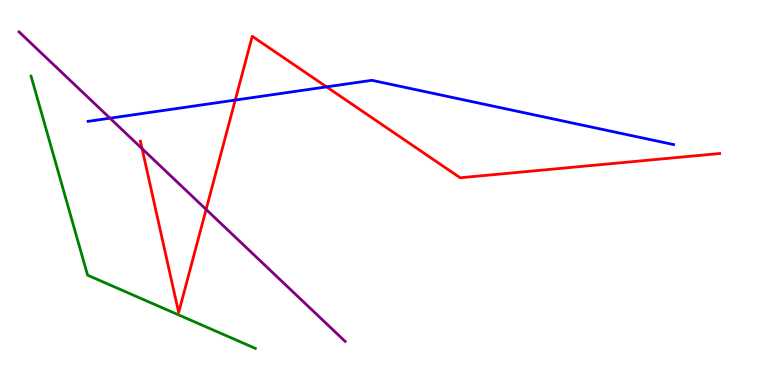[{'lines': ['blue', 'red'], 'intersections': [{'x': 3.04, 'y': 7.4}, {'x': 4.21, 'y': 7.74}]}, {'lines': ['green', 'red'], 'intersections': []}, {'lines': ['purple', 'red'], 'intersections': [{'x': 1.83, 'y': 6.14}, {'x': 2.66, 'y': 4.56}]}, {'lines': ['blue', 'green'], 'intersections': []}, {'lines': ['blue', 'purple'], 'intersections': [{'x': 1.42, 'y': 6.93}]}, {'lines': ['green', 'purple'], 'intersections': []}]